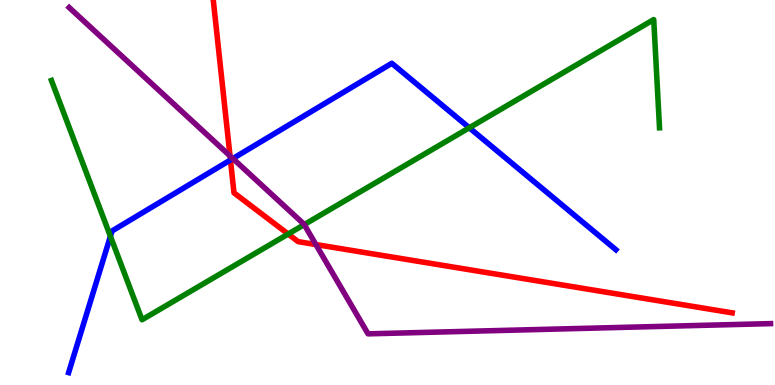[{'lines': ['blue', 'red'], 'intersections': [{'x': 2.97, 'y': 5.84}]}, {'lines': ['green', 'red'], 'intersections': [{'x': 3.72, 'y': 3.92}]}, {'lines': ['purple', 'red'], 'intersections': [{'x': 2.97, 'y': 5.95}, {'x': 4.08, 'y': 3.65}]}, {'lines': ['blue', 'green'], 'intersections': [{'x': 1.42, 'y': 3.86}, {'x': 6.06, 'y': 6.68}]}, {'lines': ['blue', 'purple'], 'intersections': [{'x': 3.0, 'y': 5.88}]}, {'lines': ['green', 'purple'], 'intersections': [{'x': 3.93, 'y': 4.17}]}]